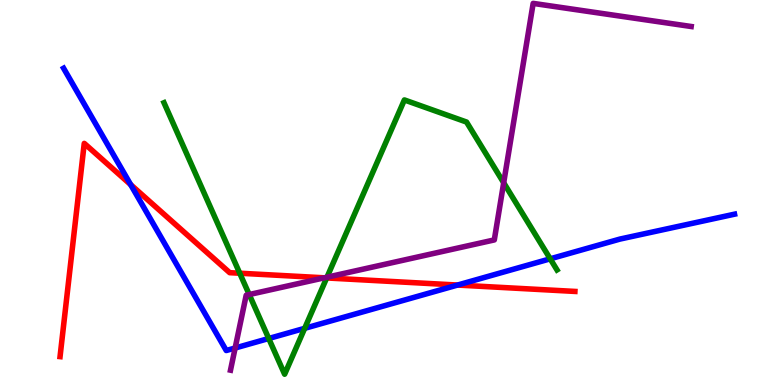[{'lines': ['blue', 'red'], 'intersections': [{'x': 1.69, 'y': 5.2}, {'x': 5.9, 'y': 2.6}]}, {'lines': ['green', 'red'], 'intersections': [{'x': 3.09, 'y': 2.9}, {'x': 4.22, 'y': 2.78}]}, {'lines': ['purple', 'red'], 'intersections': [{'x': 4.18, 'y': 2.78}]}, {'lines': ['blue', 'green'], 'intersections': [{'x': 3.47, 'y': 1.21}, {'x': 3.93, 'y': 1.47}, {'x': 7.1, 'y': 3.28}]}, {'lines': ['blue', 'purple'], 'intersections': [{'x': 3.03, 'y': 0.961}]}, {'lines': ['green', 'purple'], 'intersections': [{'x': 3.22, 'y': 2.35}, {'x': 4.22, 'y': 2.8}, {'x': 6.5, 'y': 5.25}]}]